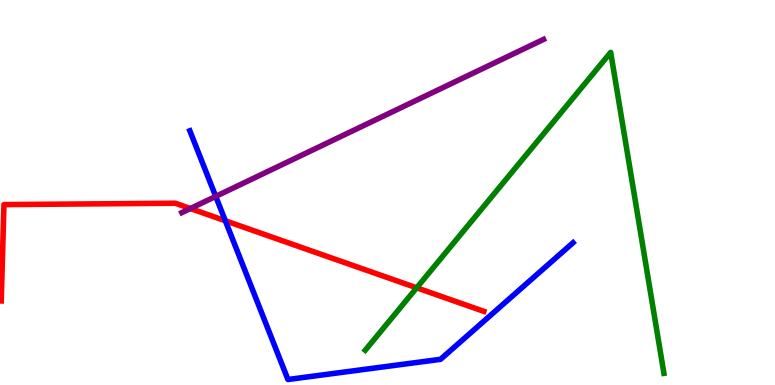[{'lines': ['blue', 'red'], 'intersections': [{'x': 2.91, 'y': 4.27}]}, {'lines': ['green', 'red'], 'intersections': [{'x': 5.38, 'y': 2.52}]}, {'lines': ['purple', 'red'], 'intersections': [{'x': 2.46, 'y': 4.58}]}, {'lines': ['blue', 'green'], 'intersections': []}, {'lines': ['blue', 'purple'], 'intersections': [{'x': 2.78, 'y': 4.9}]}, {'lines': ['green', 'purple'], 'intersections': []}]